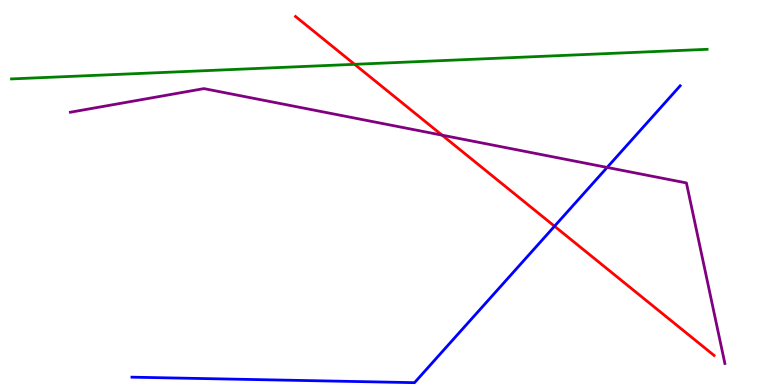[{'lines': ['blue', 'red'], 'intersections': [{'x': 7.16, 'y': 4.12}]}, {'lines': ['green', 'red'], 'intersections': [{'x': 4.58, 'y': 8.33}]}, {'lines': ['purple', 'red'], 'intersections': [{'x': 5.7, 'y': 6.49}]}, {'lines': ['blue', 'green'], 'intersections': []}, {'lines': ['blue', 'purple'], 'intersections': [{'x': 7.83, 'y': 5.65}]}, {'lines': ['green', 'purple'], 'intersections': []}]